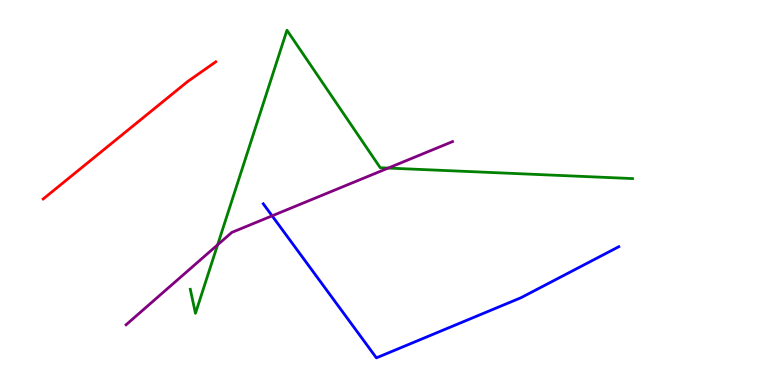[{'lines': ['blue', 'red'], 'intersections': []}, {'lines': ['green', 'red'], 'intersections': []}, {'lines': ['purple', 'red'], 'intersections': []}, {'lines': ['blue', 'green'], 'intersections': []}, {'lines': ['blue', 'purple'], 'intersections': [{'x': 3.51, 'y': 4.39}]}, {'lines': ['green', 'purple'], 'intersections': [{'x': 2.81, 'y': 3.64}, {'x': 5.01, 'y': 5.63}]}]